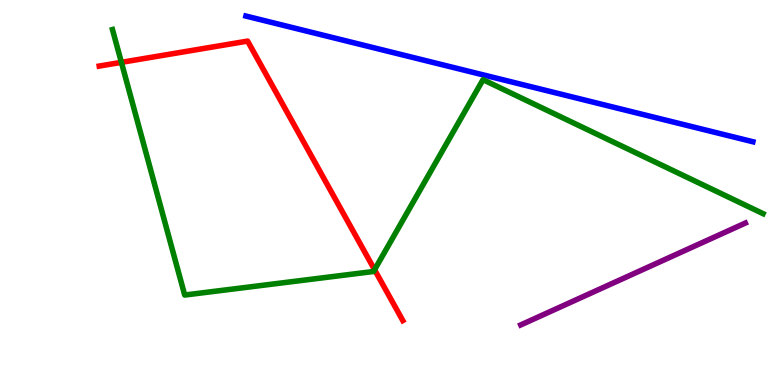[{'lines': ['blue', 'red'], 'intersections': []}, {'lines': ['green', 'red'], 'intersections': [{'x': 1.57, 'y': 8.38}, {'x': 4.83, 'y': 2.99}]}, {'lines': ['purple', 'red'], 'intersections': []}, {'lines': ['blue', 'green'], 'intersections': []}, {'lines': ['blue', 'purple'], 'intersections': []}, {'lines': ['green', 'purple'], 'intersections': []}]